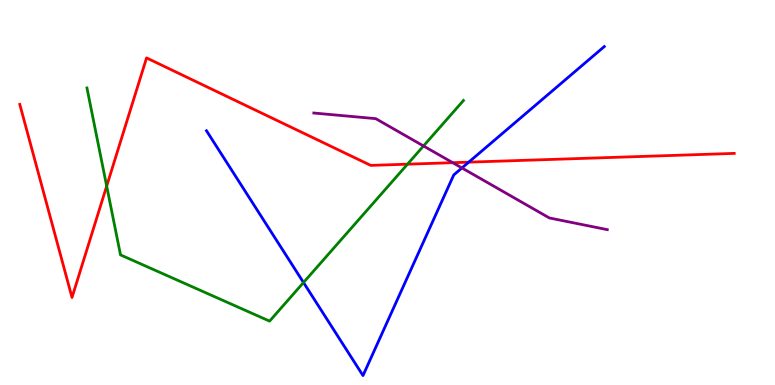[{'lines': ['blue', 'red'], 'intersections': [{'x': 6.05, 'y': 5.79}]}, {'lines': ['green', 'red'], 'intersections': [{'x': 1.38, 'y': 5.17}, {'x': 5.26, 'y': 5.74}]}, {'lines': ['purple', 'red'], 'intersections': [{'x': 5.84, 'y': 5.77}]}, {'lines': ['blue', 'green'], 'intersections': [{'x': 3.92, 'y': 2.66}]}, {'lines': ['blue', 'purple'], 'intersections': [{'x': 5.96, 'y': 5.64}]}, {'lines': ['green', 'purple'], 'intersections': [{'x': 5.46, 'y': 6.21}]}]